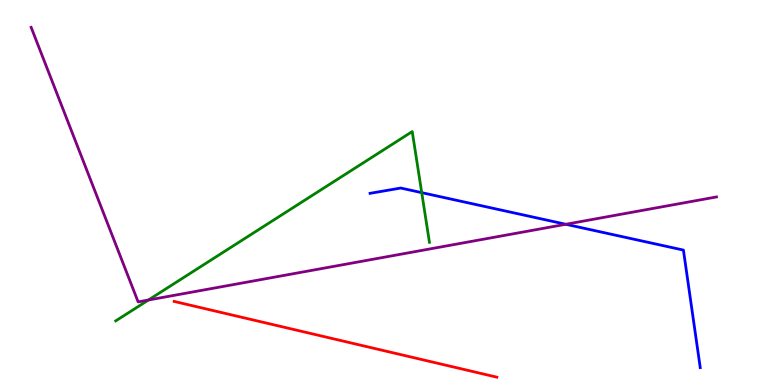[{'lines': ['blue', 'red'], 'intersections': []}, {'lines': ['green', 'red'], 'intersections': []}, {'lines': ['purple', 'red'], 'intersections': []}, {'lines': ['blue', 'green'], 'intersections': [{'x': 5.44, 'y': 5.0}]}, {'lines': ['blue', 'purple'], 'intersections': [{'x': 7.3, 'y': 4.17}]}, {'lines': ['green', 'purple'], 'intersections': [{'x': 1.92, 'y': 2.21}]}]